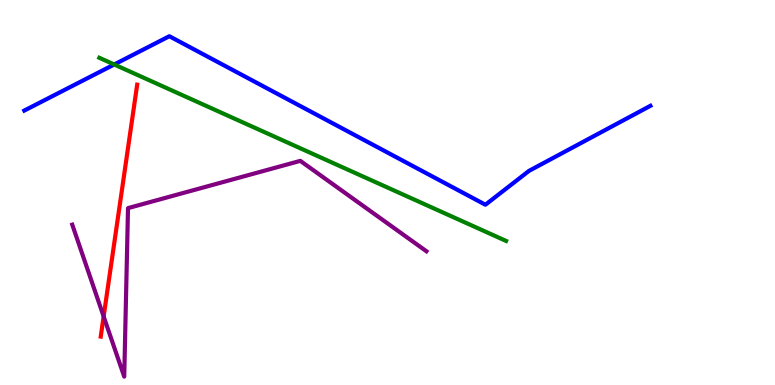[{'lines': ['blue', 'red'], 'intersections': []}, {'lines': ['green', 'red'], 'intersections': []}, {'lines': ['purple', 'red'], 'intersections': [{'x': 1.34, 'y': 1.78}]}, {'lines': ['blue', 'green'], 'intersections': [{'x': 1.47, 'y': 8.33}]}, {'lines': ['blue', 'purple'], 'intersections': []}, {'lines': ['green', 'purple'], 'intersections': []}]